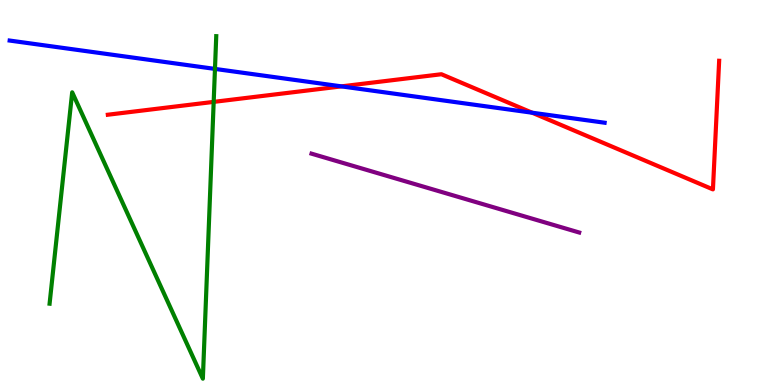[{'lines': ['blue', 'red'], 'intersections': [{'x': 4.41, 'y': 7.76}, {'x': 6.87, 'y': 7.07}]}, {'lines': ['green', 'red'], 'intersections': [{'x': 2.76, 'y': 7.35}]}, {'lines': ['purple', 'red'], 'intersections': []}, {'lines': ['blue', 'green'], 'intersections': [{'x': 2.77, 'y': 8.21}]}, {'lines': ['blue', 'purple'], 'intersections': []}, {'lines': ['green', 'purple'], 'intersections': []}]